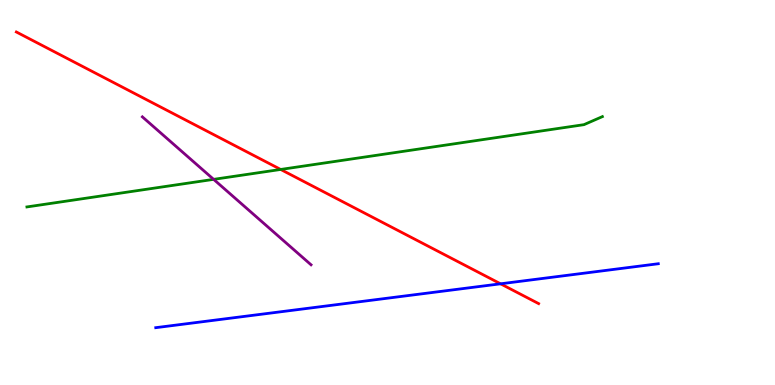[{'lines': ['blue', 'red'], 'intersections': [{'x': 6.46, 'y': 2.63}]}, {'lines': ['green', 'red'], 'intersections': [{'x': 3.62, 'y': 5.6}]}, {'lines': ['purple', 'red'], 'intersections': []}, {'lines': ['blue', 'green'], 'intersections': []}, {'lines': ['blue', 'purple'], 'intersections': []}, {'lines': ['green', 'purple'], 'intersections': [{'x': 2.76, 'y': 5.34}]}]